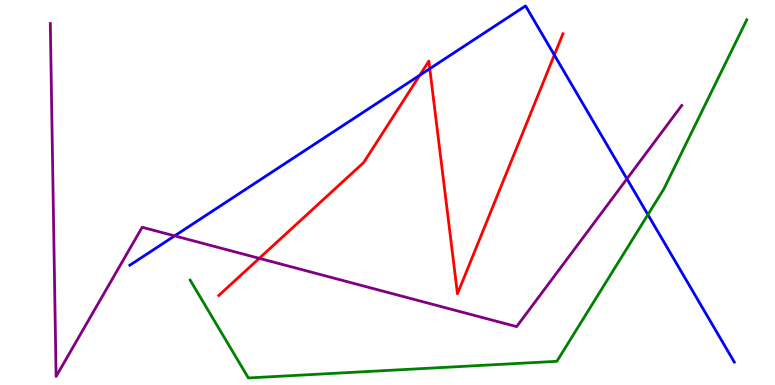[{'lines': ['blue', 'red'], 'intersections': [{'x': 5.42, 'y': 8.05}, {'x': 5.55, 'y': 8.22}, {'x': 7.15, 'y': 8.57}]}, {'lines': ['green', 'red'], 'intersections': []}, {'lines': ['purple', 'red'], 'intersections': [{'x': 3.35, 'y': 3.29}]}, {'lines': ['blue', 'green'], 'intersections': [{'x': 8.36, 'y': 4.42}]}, {'lines': ['blue', 'purple'], 'intersections': [{'x': 2.25, 'y': 3.87}, {'x': 8.09, 'y': 5.35}]}, {'lines': ['green', 'purple'], 'intersections': []}]